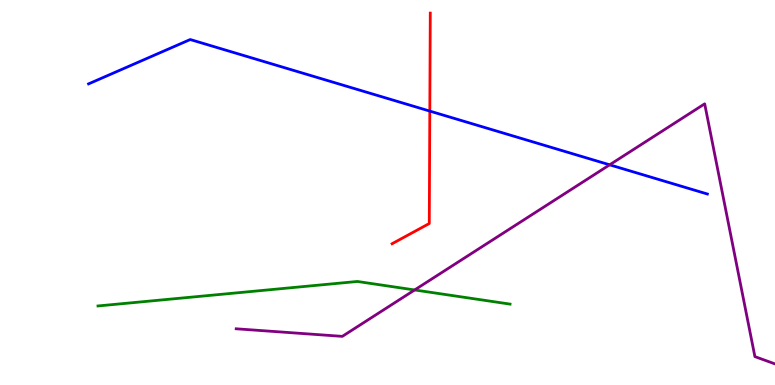[{'lines': ['blue', 'red'], 'intersections': [{'x': 5.55, 'y': 7.11}]}, {'lines': ['green', 'red'], 'intersections': []}, {'lines': ['purple', 'red'], 'intersections': []}, {'lines': ['blue', 'green'], 'intersections': []}, {'lines': ['blue', 'purple'], 'intersections': [{'x': 7.87, 'y': 5.72}]}, {'lines': ['green', 'purple'], 'intersections': [{'x': 5.35, 'y': 2.47}]}]